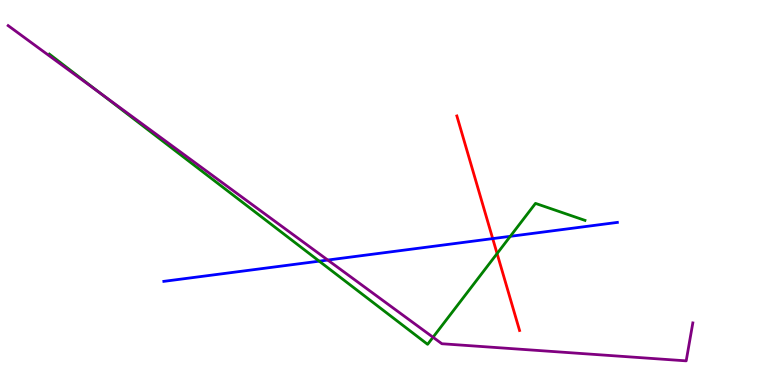[{'lines': ['blue', 'red'], 'intersections': [{'x': 6.36, 'y': 3.8}]}, {'lines': ['green', 'red'], 'intersections': [{'x': 6.41, 'y': 3.41}]}, {'lines': ['purple', 'red'], 'intersections': []}, {'lines': ['blue', 'green'], 'intersections': [{'x': 4.12, 'y': 3.22}, {'x': 6.58, 'y': 3.86}]}, {'lines': ['blue', 'purple'], 'intersections': [{'x': 4.23, 'y': 3.25}]}, {'lines': ['green', 'purple'], 'intersections': [{'x': 1.3, 'y': 7.57}, {'x': 5.59, 'y': 1.24}]}]